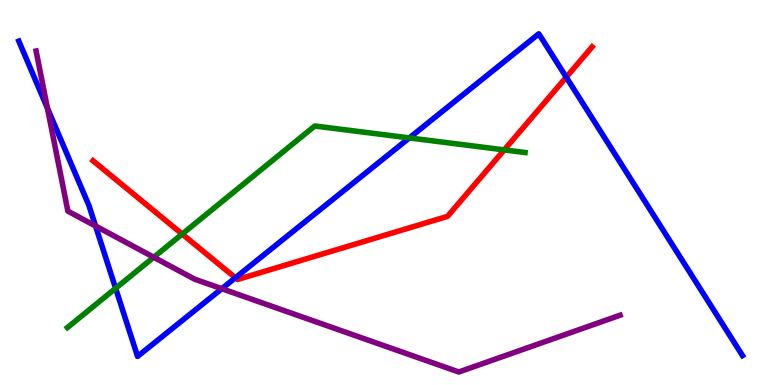[{'lines': ['blue', 'red'], 'intersections': [{'x': 3.04, 'y': 2.79}, {'x': 7.31, 'y': 7.99}]}, {'lines': ['green', 'red'], 'intersections': [{'x': 2.35, 'y': 3.92}, {'x': 6.51, 'y': 6.11}]}, {'lines': ['purple', 'red'], 'intersections': []}, {'lines': ['blue', 'green'], 'intersections': [{'x': 1.49, 'y': 2.51}, {'x': 5.28, 'y': 6.42}]}, {'lines': ['blue', 'purple'], 'intersections': [{'x': 0.612, 'y': 7.19}, {'x': 1.23, 'y': 4.13}, {'x': 2.86, 'y': 2.5}]}, {'lines': ['green', 'purple'], 'intersections': [{'x': 1.98, 'y': 3.32}]}]